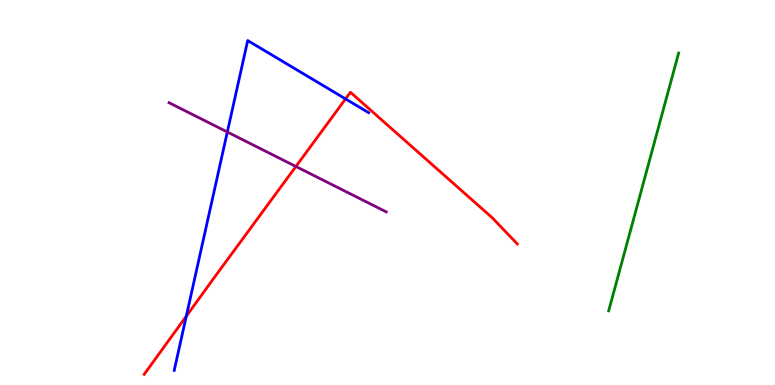[{'lines': ['blue', 'red'], 'intersections': [{'x': 2.4, 'y': 1.79}, {'x': 4.46, 'y': 7.43}]}, {'lines': ['green', 'red'], 'intersections': []}, {'lines': ['purple', 'red'], 'intersections': [{'x': 3.82, 'y': 5.68}]}, {'lines': ['blue', 'green'], 'intersections': []}, {'lines': ['blue', 'purple'], 'intersections': [{'x': 2.93, 'y': 6.57}]}, {'lines': ['green', 'purple'], 'intersections': []}]